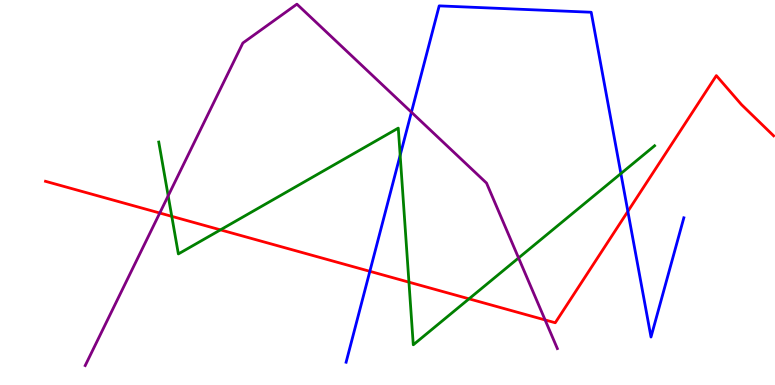[{'lines': ['blue', 'red'], 'intersections': [{'x': 4.77, 'y': 2.95}, {'x': 8.1, 'y': 4.51}]}, {'lines': ['green', 'red'], 'intersections': [{'x': 2.22, 'y': 4.38}, {'x': 2.84, 'y': 4.03}, {'x': 5.28, 'y': 2.67}, {'x': 6.05, 'y': 2.24}]}, {'lines': ['purple', 'red'], 'intersections': [{'x': 2.06, 'y': 4.47}, {'x': 7.03, 'y': 1.69}]}, {'lines': ['blue', 'green'], 'intersections': [{'x': 5.16, 'y': 5.97}, {'x': 8.01, 'y': 5.49}]}, {'lines': ['blue', 'purple'], 'intersections': [{'x': 5.31, 'y': 7.09}]}, {'lines': ['green', 'purple'], 'intersections': [{'x': 2.17, 'y': 4.91}, {'x': 6.69, 'y': 3.3}]}]